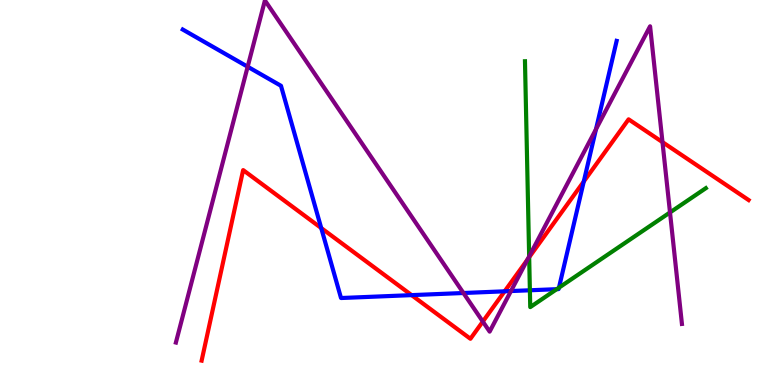[{'lines': ['blue', 'red'], 'intersections': [{'x': 4.14, 'y': 4.08}, {'x': 5.31, 'y': 2.33}, {'x': 6.51, 'y': 2.43}, {'x': 7.53, 'y': 5.29}]}, {'lines': ['green', 'red'], 'intersections': [{'x': 6.83, 'y': 3.32}]}, {'lines': ['purple', 'red'], 'intersections': [{'x': 6.23, 'y': 1.65}, {'x': 6.81, 'y': 3.26}, {'x': 8.55, 'y': 6.31}]}, {'lines': ['blue', 'green'], 'intersections': [{'x': 6.84, 'y': 2.46}, {'x': 7.18, 'y': 2.49}, {'x': 7.21, 'y': 2.53}]}, {'lines': ['blue', 'purple'], 'intersections': [{'x': 3.2, 'y': 8.27}, {'x': 5.98, 'y': 2.39}, {'x': 6.59, 'y': 2.44}, {'x': 7.69, 'y': 6.64}]}, {'lines': ['green', 'purple'], 'intersections': [{'x': 6.83, 'y': 3.34}, {'x': 8.65, 'y': 4.48}]}]